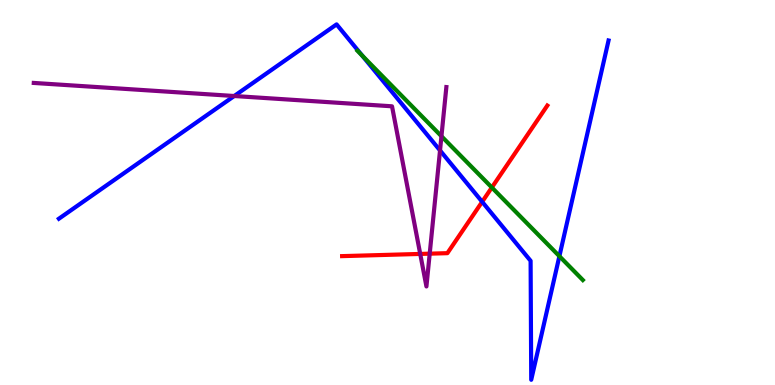[{'lines': ['blue', 'red'], 'intersections': [{'x': 6.22, 'y': 4.76}]}, {'lines': ['green', 'red'], 'intersections': [{'x': 6.35, 'y': 5.13}]}, {'lines': ['purple', 'red'], 'intersections': [{'x': 5.42, 'y': 3.4}, {'x': 5.54, 'y': 3.41}]}, {'lines': ['blue', 'green'], 'intersections': [{'x': 4.67, 'y': 8.55}, {'x': 7.22, 'y': 3.35}]}, {'lines': ['blue', 'purple'], 'intersections': [{'x': 3.02, 'y': 7.51}, {'x': 5.68, 'y': 6.09}]}, {'lines': ['green', 'purple'], 'intersections': [{'x': 5.7, 'y': 6.46}]}]